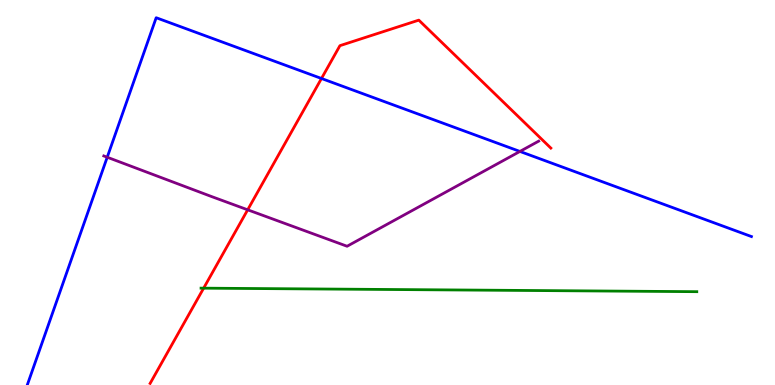[{'lines': ['blue', 'red'], 'intersections': [{'x': 4.15, 'y': 7.96}]}, {'lines': ['green', 'red'], 'intersections': [{'x': 2.63, 'y': 2.52}]}, {'lines': ['purple', 'red'], 'intersections': [{'x': 3.2, 'y': 4.55}]}, {'lines': ['blue', 'green'], 'intersections': []}, {'lines': ['blue', 'purple'], 'intersections': [{'x': 1.38, 'y': 5.92}, {'x': 6.71, 'y': 6.07}]}, {'lines': ['green', 'purple'], 'intersections': []}]